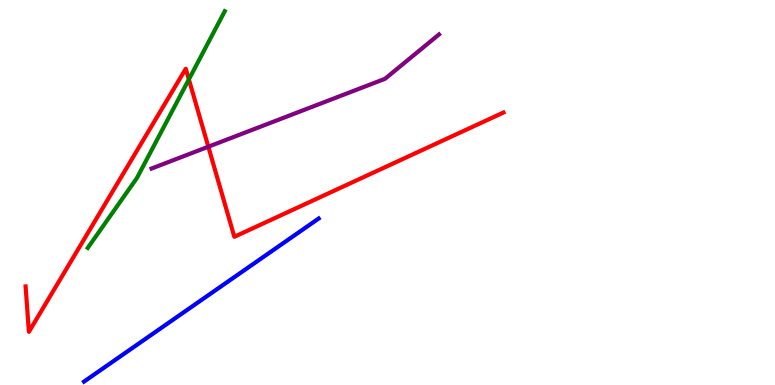[{'lines': ['blue', 'red'], 'intersections': []}, {'lines': ['green', 'red'], 'intersections': [{'x': 2.44, 'y': 7.94}]}, {'lines': ['purple', 'red'], 'intersections': [{'x': 2.69, 'y': 6.19}]}, {'lines': ['blue', 'green'], 'intersections': []}, {'lines': ['blue', 'purple'], 'intersections': []}, {'lines': ['green', 'purple'], 'intersections': []}]